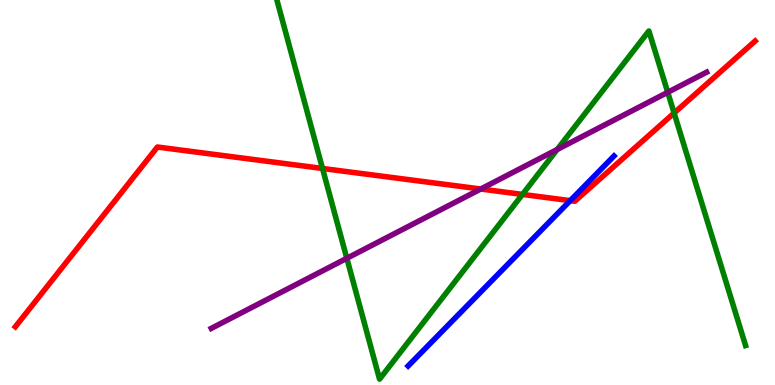[{'lines': ['blue', 'red'], 'intersections': [{'x': 7.36, 'y': 4.79}]}, {'lines': ['green', 'red'], 'intersections': [{'x': 4.16, 'y': 5.62}, {'x': 6.74, 'y': 4.95}, {'x': 8.7, 'y': 7.06}]}, {'lines': ['purple', 'red'], 'intersections': [{'x': 6.2, 'y': 5.09}]}, {'lines': ['blue', 'green'], 'intersections': []}, {'lines': ['blue', 'purple'], 'intersections': []}, {'lines': ['green', 'purple'], 'intersections': [{'x': 4.48, 'y': 3.29}, {'x': 7.19, 'y': 6.12}, {'x': 8.62, 'y': 7.6}]}]